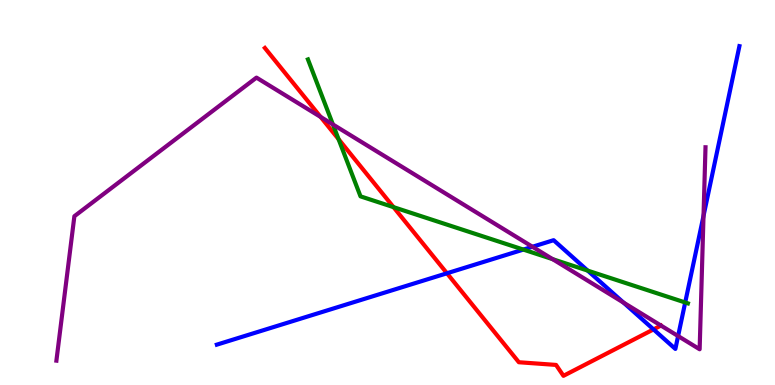[{'lines': ['blue', 'red'], 'intersections': [{'x': 5.77, 'y': 2.9}, {'x': 8.43, 'y': 1.44}]}, {'lines': ['green', 'red'], 'intersections': [{'x': 4.37, 'y': 6.39}, {'x': 5.08, 'y': 4.62}]}, {'lines': ['purple', 'red'], 'intersections': [{'x': 4.14, 'y': 6.96}]}, {'lines': ['blue', 'green'], 'intersections': [{'x': 6.75, 'y': 3.52}, {'x': 7.58, 'y': 2.97}, {'x': 8.84, 'y': 2.14}]}, {'lines': ['blue', 'purple'], 'intersections': [{'x': 6.87, 'y': 3.59}, {'x': 8.05, 'y': 2.14}, {'x': 8.75, 'y': 1.27}, {'x': 9.08, 'y': 4.39}]}, {'lines': ['green', 'purple'], 'intersections': [{'x': 4.3, 'y': 6.77}, {'x': 7.13, 'y': 3.27}]}]